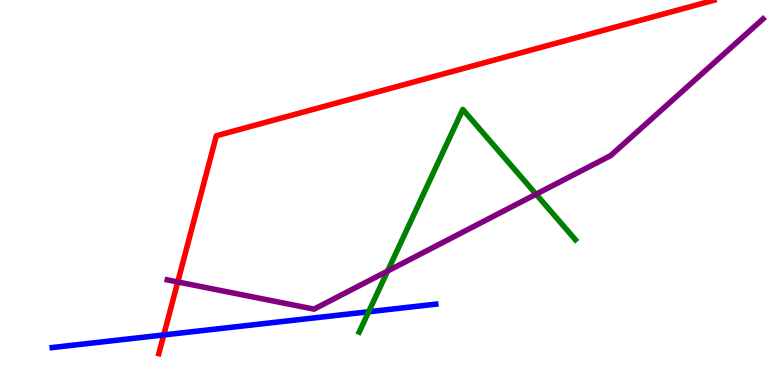[{'lines': ['blue', 'red'], 'intersections': [{'x': 2.11, 'y': 1.3}]}, {'lines': ['green', 'red'], 'intersections': []}, {'lines': ['purple', 'red'], 'intersections': [{'x': 2.29, 'y': 2.68}]}, {'lines': ['blue', 'green'], 'intersections': [{'x': 4.76, 'y': 1.9}]}, {'lines': ['blue', 'purple'], 'intersections': []}, {'lines': ['green', 'purple'], 'intersections': [{'x': 5.0, 'y': 2.96}, {'x': 6.92, 'y': 4.96}]}]